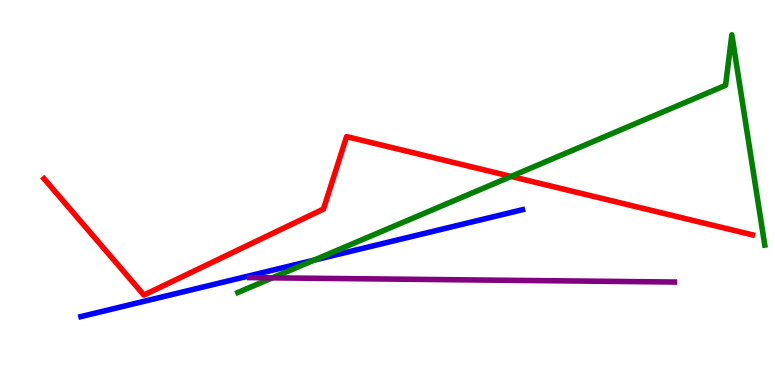[{'lines': ['blue', 'red'], 'intersections': []}, {'lines': ['green', 'red'], 'intersections': [{'x': 6.59, 'y': 5.42}]}, {'lines': ['purple', 'red'], 'intersections': []}, {'lines': ['blue', 'green'], 'intersections': [{'x': 4.05, 'y': 3.24}]}, {'lines': ['blue', 'purple'], 'intersections': []}, {'lines': ['green', 'purple'], 'intersections': [{'x': 3.51, 'y': 2.78}]}]